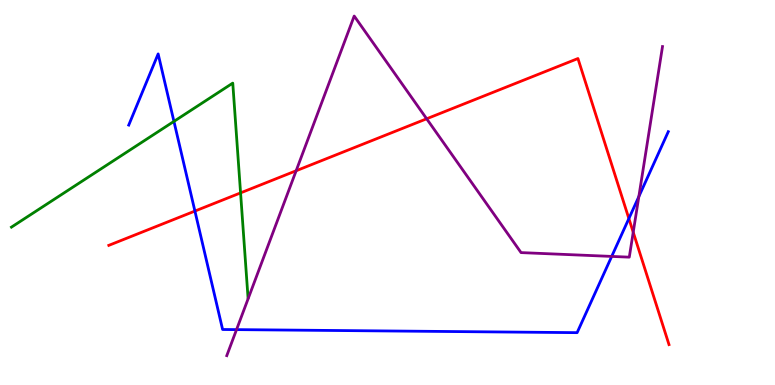[{'lines': ['blue', 'red'], 'intersections': [{'x': 2.52, 'y': 4.52}, {'x': 8.11, 'y': 4.32}]}, {'lines': ['green', 'red'], 'intersections': [{'x': 3.1, 'y': 4.99}]}, {'lines': ['purple', 'red'], 'intersections': [{'x': 3.82, 'y': 5.56}, {'x': 5.51, 'y': 6.91}, {'x': 8.17, 'y': 3.97}]}, {'lines': ['blue', 'green'], 'intersections': [{'x': 2.24, 'y': 6.85}]}, {'lines': ['blue', 'purple'], 'intersections': [{'x': 3.05, 'y': 1.44}, {'x': 7.89, 'y': 3.34}, {'x': 8.24, 'y': 4.89}]}, {'lines': ['green', 'purple'], 'intersections': []}]